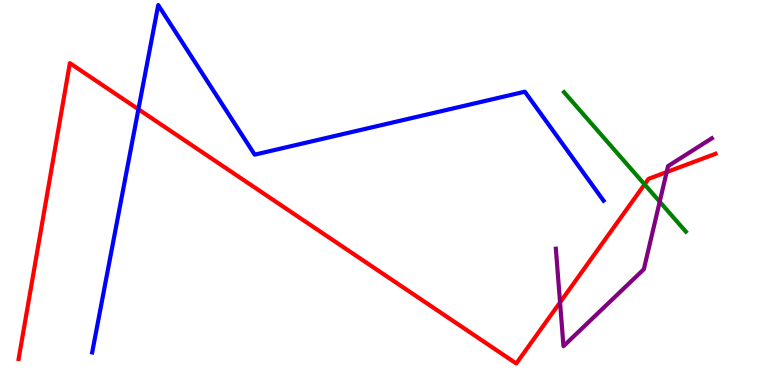[{'lines': ['blue', 'red'], 'intersections': [{'x': 1.79, 'y': 7.16}]}, {'lines': ['green', 'red'], 'intersections': [{'x': 8.32, 'y': 5.21}]}, {'lines': ['purple', 'red'], 'intersections': [{'x': 7.23, 'y': 2.15}, {'x': 8.6, 'y': 5.53}]}, {'lines': ['blue', 'green'], 'intersections': []}, {'lines': ['blue', 'purple'], 'intersections': []}, {'lines': ['green', 'purple'], 'intersections': [{'x': 8.51, 'y': 4.76}]}]